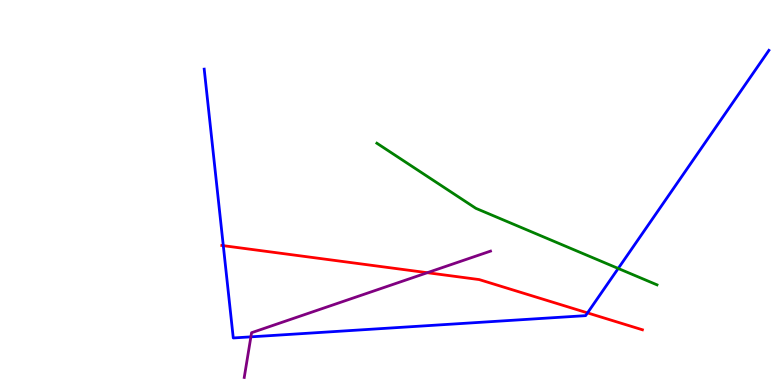[{'lines': ['blue', 'red'], 'intersections': [{'x': 2.88, 'y': 3.62}, {'x': 7.58, 'y': 1.87}]}, {'lines': ['green', 'red'], 'intersections': []}, {'lines': ['purple', 'red'], 'intersections': [{'x': 5.51, 'y': 2.92}]}, {'lines': ['blue', 'green'], 'intersections': [{'x': 7.98, 'y': 3.03}]}, {'lines': ['blue', 'purple'], 'intersections': [{'x': 3.24, 'y': 1.25}]}, {'lines': ['green', 'purple'], 'intersections': []}]